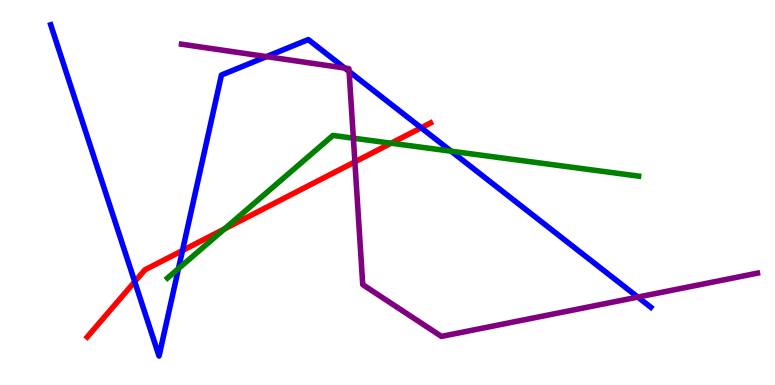[{'lines': ['blue', 'red'], 'intersections': [{'x': 1.74, 'y': 2.68}, {'x': 2.35, 'y': 3.49}, {'x': 5.43, 'y': 6.68}]}, {'lines': ['green', 'red'], 'intersections': [{'x': 2.9, 'y': 4.05}, {'x': 5.05, 'y': 6.28}]}, {'lines': ['purple', 'red'], 'intersections': [{'x': 4.58, 'y': 5.8}]}, {'lines': ['blue', 'green'], 'intersections': [{'x': 2.3, 'y': 3.02}, {'x': 5.82, 'y': 6.07}]}, {'lines': ['blue', 'purple'], 'intersections': [{'x': 3.44, 'y': 8.53}, {'x': 4.45, 'y': 8.23}, {'x': 4.5, 'y': 8.14}, {'x': 8.23, 'y': 2.28}]}, {'lines': ['green', 'purple'], 'intersections': [{'x': 4.56, 'y': 6.41}]}]